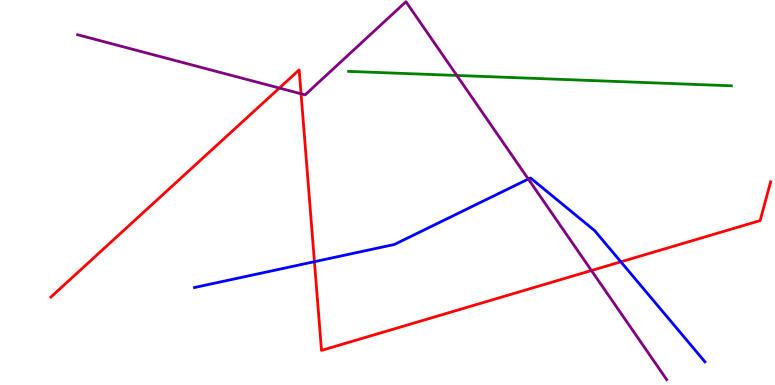[{'lines': ['blue', 'red'], 'intersections': [{'x': 4.06, 'y': 3.2}, {'x': 8.01, 'y': 3.2}]}, {'lines': ['green', 'red'], 'intersections': []}, {'lines': ['purple', 'red'], 'intersections': [{'x': 3.6, 'y': 7.71}, {'x': 3.88, 'y': 7.56}, {'x': 7.63, 'y': 2.97}]}, {'lines': ['blue', 'green'], 'intersections': []}, {'lines': ['blue', 'purple'], 'intersections': [{'x': 6.82, 'y': 5.35}]}, {'lines': ['green', 'purple'], 'intersections': [{'x': 5.89, 'y': 8.04}]}]